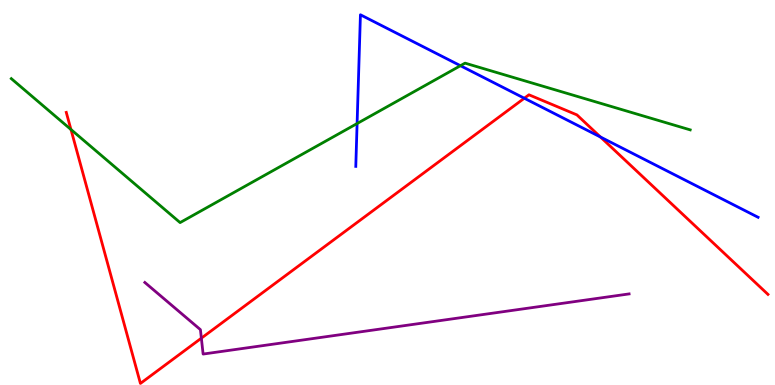[{'lines': ['blue', 'red'], 'intersections': [{'x': 6.77, 'y': 7.45}, {'x': 7.75, 'y': 6.44}]}, {'lines': ['green', 'red'], 'intersections': [{'x': 0.916, 'y': 6.64}]}, {'lines': ['purple', 'red'], 'intersections': [{'x': 2.6, 'y': 1.22}]}, {'lines': ['blue', 'green'], 'intersections': [{'x': 4.61, 'y': 6.79}, {'x': 5.94, 'y': 8.29}]}, {'lines': ['blue', 'purple'], 'intersections': []}, {'lines': ['green', 'purple'], 'intersections': []}]